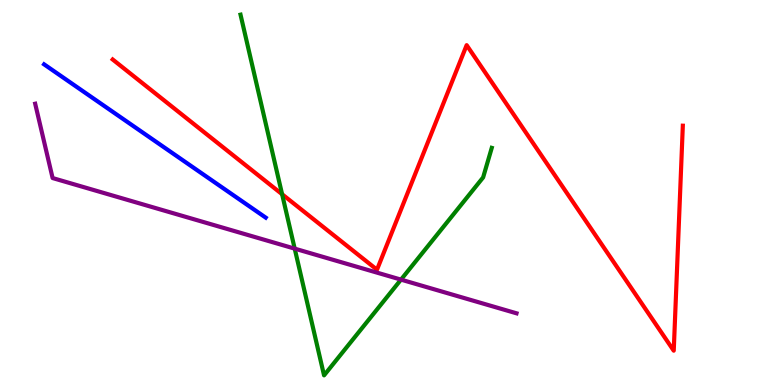[{'lines': ['blue', 'red'], 'intersections': []}, {'lines': ['green', 'red'], 'intersections': [{'x': 3.64, 'y': 4.95}]}, {'lines': ['purple', 'red'], 'intersections': []}, {'lines': ['blue', 'green'], 'intersections': []}, {'lines': ['blue', 'purple'], 'intersections': []}, {'lines': ['green', 'purple'], 'intersections': [{'x': 3.8, 'y': 3.54}, {'x': 5.17, 'y': 2.74}]}]